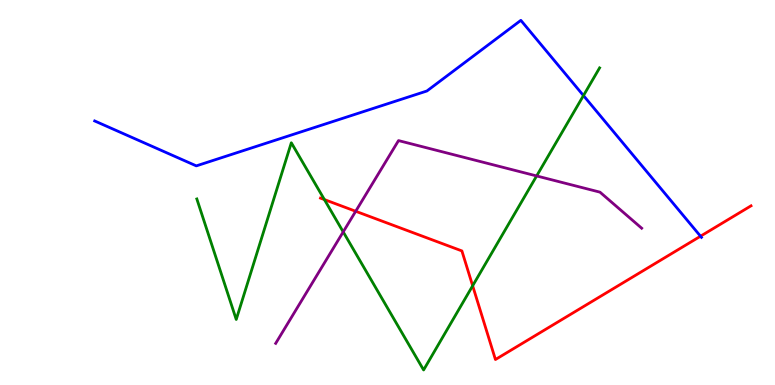[{'lines': ['blue', 'red'], 'intersections': [{'x': 9.04, 'y': 3.86}]}, {'lines': ['green', 'red'], 'intersections': [{'x': 4.19, 'y': 4.82}, {'x': 6.1, 'y': 2.58}]}, {'lines': ['purple', 'red'], 'intersections': [{'x': 4.59, 'y': 4.51}]}, {'lines': ['blue', 'green'], 'intersections': [{'x': 7.53, 'y': 7.52}]}, {'lines': ['blue', 'purple'], 'intersections': []}, {'lines': ['green', 'purple'], 'intersections': [{'x': 4.43, 'y': 3.98}, {'x': 6.92, 'y': 5.43}]}]